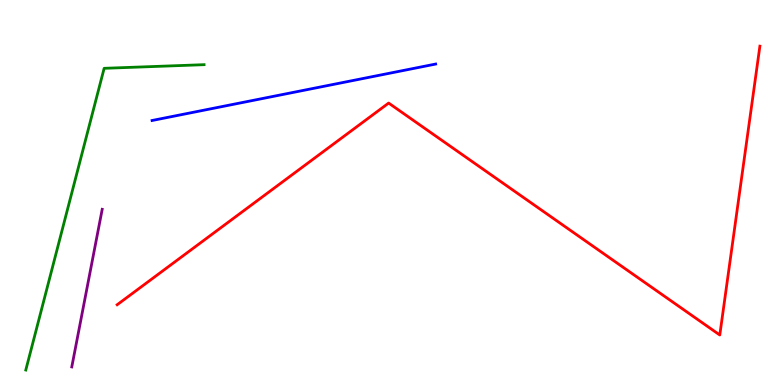[{'lines': ['blue', 'red'], 'intersections': []}, {'lines': ['green', 'red'], 'intersections': []}, {'lines': ['purple', 'red'], 'intersections': []}, {'lines': ['blue', 'green'], 'intersections': []}, {'lines': ['blue', 'purple'], 'intersections': []}, {'lines': ['green', 'purple'], 'intersections': []}]